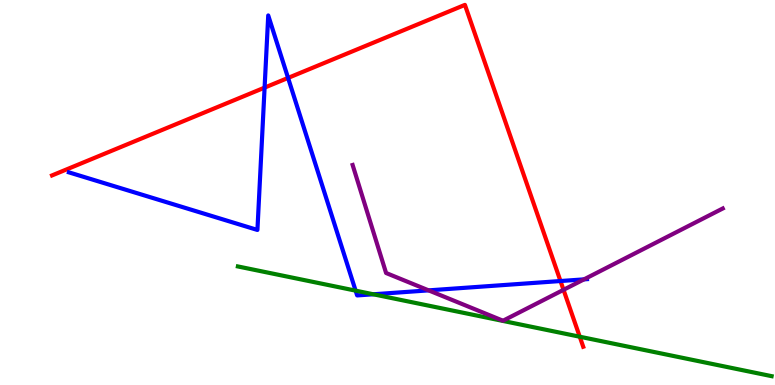[{'lines': ['blue', 'red'], 'intersections': [{'x': 3.41, 'y': 7.72}, {'x': 3.72, 'y': 7.98}, {'x': 7.23, 'y': 2.7}]}, {'lines': ['green', 'red'], 'intersections': [{'x': 7.48, 'y': 1.25}]}, {'lines': ['purple', 'red'], 'intersections': [{'x': 7.27, 'y': 2.47}]}, {'lines': ['blue', 'green'], 'intersections': [{'x': 4.59, 'y': 2.45}, {'x': 4.82, 'y': 2.36}]}, {'lines': ['blue', 'purple'], 'intersections': [{'x': 5.53, 'y': 2.46}, {'x': 7.54, 'y': 2.74}]}, {'lines': ['green', 'purple'], 'intersections': []}]